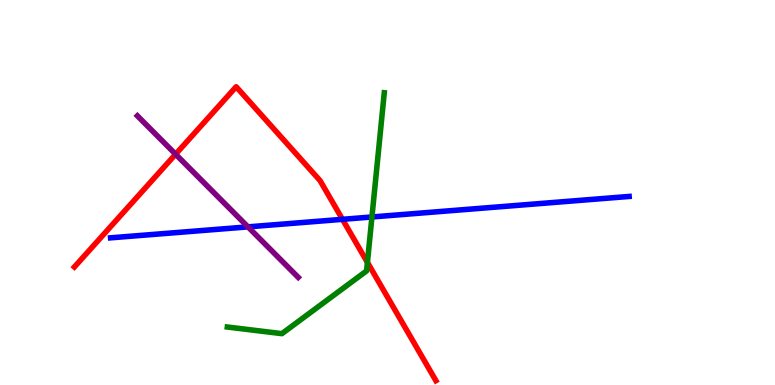[{'lines': ['blue', 'red'], 'intersections': [{'x': 4.42, 'y': 4.3}]}, {'lines': ['green', 'red'], 'intersections': [{'x': 4.74, 'y': 3.18}]}, {'lines': ['purple', 'red'], 'intersections': [{'x': 2.27, 'y': 5.99}]}, {'lines': ['blue', 'green'], 'intersections': [{'x': 4.8, 'y': 4.36}]}, {'lines': ['blue', 'purple'], 'intersections': [{'x': 3.2, 'y': 4.11}]}, {'lines': ['green', 'purple'], 'intersections': []}]